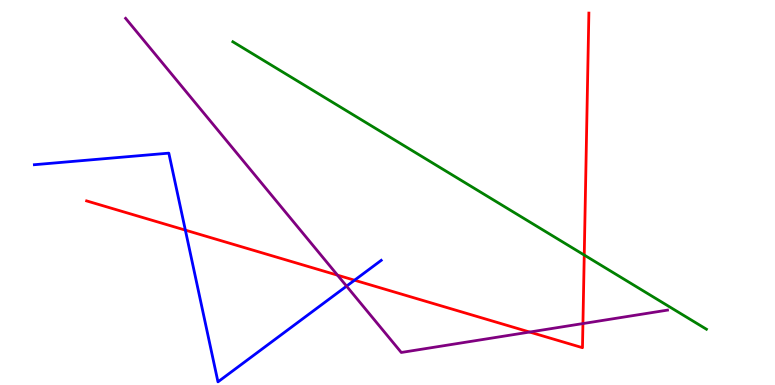[{'lines': ['blue', 'red'], 'intersections': [{'x': 2.39, 'y': 4.02}, {'x': 4.57, 'y': 2.72}]}, {'lines': ['green', 'red'], 'intersections': [{'x': 7.54, 'y': 3.38}]}, {'lines': ['purple', 'red'], 'intersections': [{'x': 4.36, 'y': 2.85}, {'x': 6.83, 'y': 1.38}, {'x': 7.52, 'y': 1.6}]}, {'lines': ['blue', 'green'], 'intersections': []}, {'lines': ['blue', 'purple'], 'intersections': [{'x': 4.47, 'y': 2.57}]}, {'lines': ['green', 'purple'], 'intersections': []}]